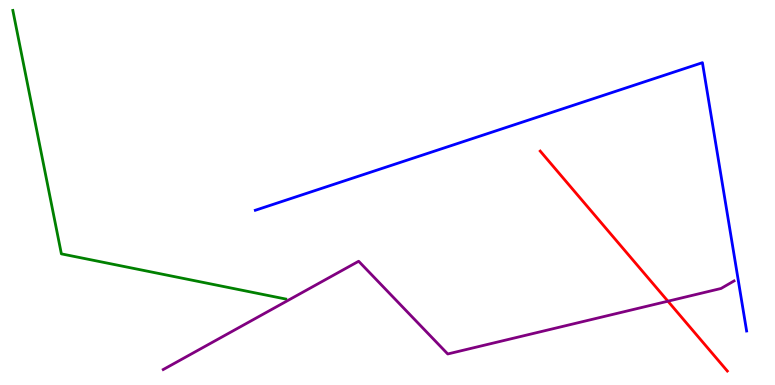[{'lines': ['blue', 'red'], 'intersections': []}, {'lines': ['green', 'red'], 'intersections': []}, {'lines': ['purple', 'red'], 'intersections': [{'x': 8.62, 'y': 2.18}]}, {'lines': ['blue', 'green'], 'intersections': []}, {'lines': ['blue', 'purple'], 'intersections': []}, {'lines': ['green', 'purple'], 'intersections': []}]